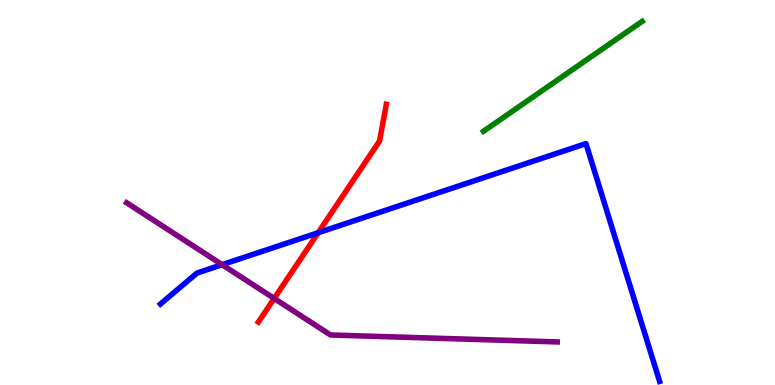[{'lines': ['blue', 'red'], 'intersections': [{'x': 4.11, 'y': 3.96}]}, {'lines': ['green', 'red'], 'intersections': []}, {'lines': ['purple', 'red'], 'intersections': [{'x': 3.54, 'y': 2.25}]}, {'lines': ['blue', 'green'], 'intersections': []}, {'lines': ['blue', 'purple'], 'intersections': [{'x': 2.87, 'y': 3.13}]}, {'lines': ['green', 'purple'], 'intersections': []}]